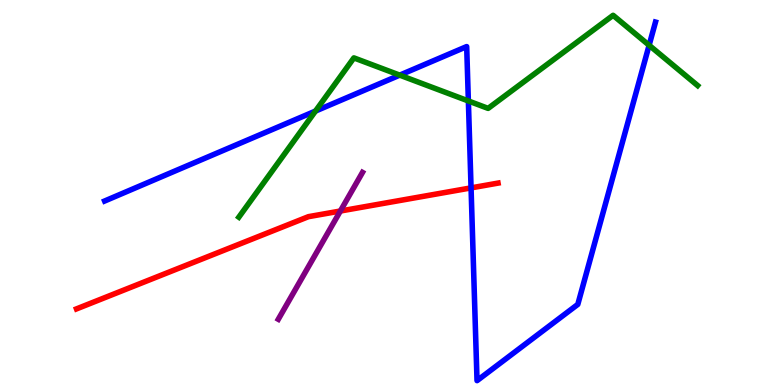[{'lines': ['blue', 'red'], 'intersections': [{'x': 6.08, 'y': 5.12}]}, {'lines': ['green', 'red'], 'intersections': []}, {'lines': ['purple', 'red'], 'intersections': [{'x': 4.39, 'y': 4.52}]}, {'lines': ['blue', 'green'], 'intersections': [{'x': 4.07, 'y': 7.11}, {'x': 5.16, 'y': 8.05}, {'x': 6.04, 'y': 7.38}, {'x': 8.38, 'y': 8.82}]}, {'lines': ['blue', 'purple'], 'intersections': []}, {'lines': ['green', 'purple'], 'intersections': []}]